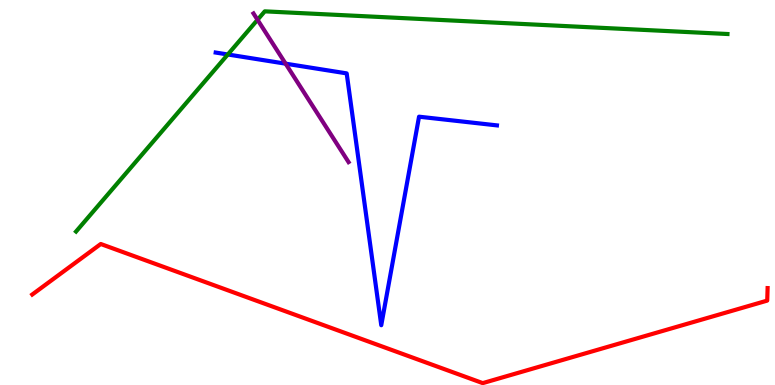[{'lines': ['blue', 'red'], 'intersections': []}, {'lines': ['green', 'red'], 'intersections': []}, {'lines': ['purple', 'red'], 'intersections': []}, {'lines': ['blue', 'green'], 'intersections': [{'x': 2.94, 'y': 8.58}]}, {'lines': ['blue', 'purple'], 'intersections': [{'x': 3.69, 'y': 8.35}]}, {'lines': ['green', 'purple'], 'intersections': [{'x': 3.32, 'y': 9.49}]}]